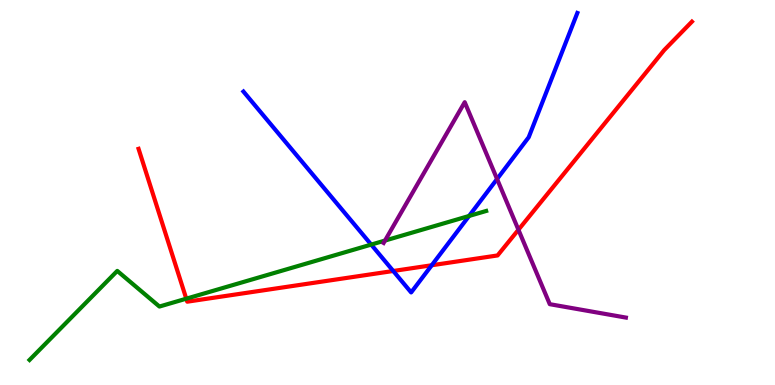[{'lines': ['blue', 'red'], 'intersections': [{'x': 5.07, 'y': 2.96}, {'x': 5.57, 'y': 3.11}]}, {'lines': ['green', 'red'], 'intersections': [{'x': 2.4, 'y': 2.24}]}, {'lines': ['purple', 'red'], 'intersections': [{'x': 6.69, 'y': 4.03}]}, {'lines': ['blue', 'green'], 'intersections': [{'x': 4.79, 'y': 3.65}, {'x': 6.05, 'y': 4.39}]}, {'lines': ['blue', 'purple'], 'intersections': [{'x': 6.41, 'y': 5.35}]}, {'lines': ['green', 'purple'], 'intersections': [{'x': 4.97, 'y': 3.75}]}]